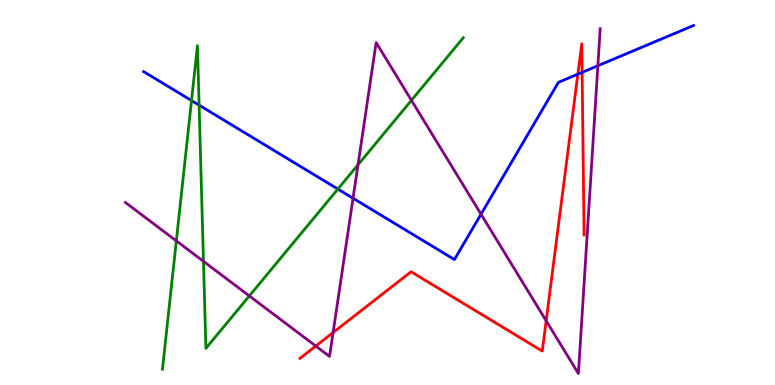[{'lines': ['blue', 'red'], 'intersections': [{'x': 7.46, 'y': 8.07}, {'x': 7.51, 'y': 8.12}]}, {'lines': ['green', 'red'], 'intersections': []}, {'lines': ['purple', 'red'], 'intersections': [{'x': 4.07, 'y': 1.01}, {'x': 4.3, 'y': 1.36}, {'x': 7.05, 'y': 1.67}]}, {'lines': ['blue', 'green'], 'intersections': [{'x': 2.47, 'y': 7.39}, {'x': 2.57, 'y': 7.27}, {'x': 4.36, 'y': 5.09}]}, {'lines': ['blue', 'purple'], 'intersections': [{'x': 4.56, 'y': 4.85}, {'x': 6.21, 'y': 4.44}, {'x': 7.71, 'y': 8.29}]}, {'lines': ['green', 'purple'], 'intersections': [{'x': 2.28, 'y': 3.74}, {'x': 2.63, 'y': 3.21}, {'x': 3.22, 'y': 2.31}, {'x': 4.62, 'y': 5.72}, {'x': 5.31, 'y': 7.39}]}]